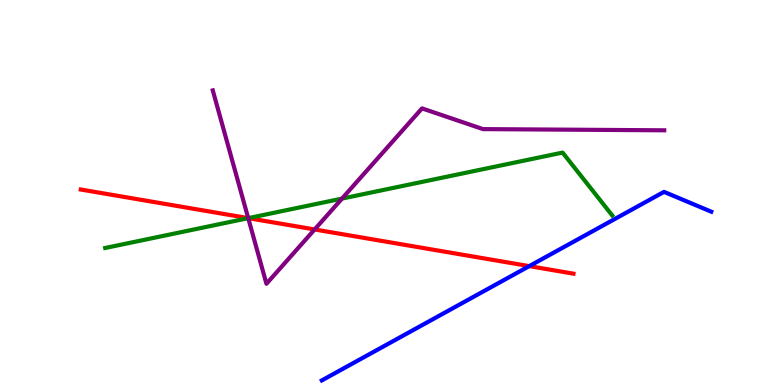[{'lines': ['blue', 'red'], 'intersections': [{'x': 6.83, 'y': 3.09}]}, {'lines': ['green', 'red'], 'intersections': [{'x': 3.2, 'y': 4.33}]}, {'lines': ['purple', 'red'], 'intersections': [{'x': 3.2, 'y': 4.33}, {'x': 4.06, 'y': 4.04}]}, {'lines': ['blue', 'green'], 'intersections': []}, {'lines': ['blue', 'purple'], 'intersections': []}, {'lines': ['green', 'purple'], 'intersections': [{'x': 3.2, 'y': 4.33}, {'x': 4.41, 'y': 4.84}]}]